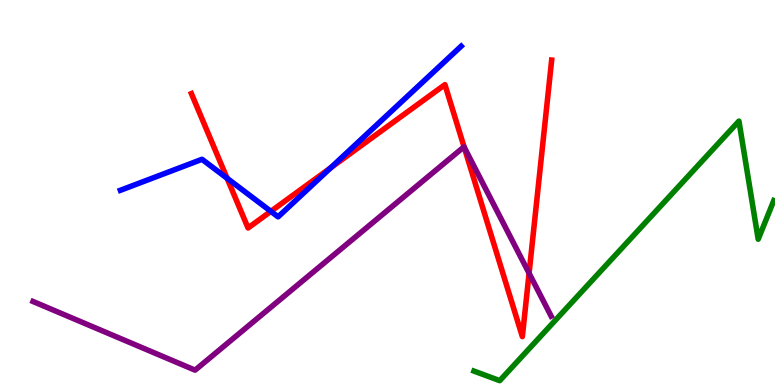[{'lines': ['blue', 'red'], 'intersections': [{'x': 2.93, 'y': 5.37}, {'x': 3.49, 'y': 4.51}, {'x': 4.27, 'y': 5.64}]}, {'lines': ['green', 'red'], 'intersections': []}, {'lines': ['purple', 'red'], 'intersections': [{'x': 5.99, 'y': 6.18}, {'x': 6.83, 'y': 2.9}]}, {'lines': ['blue', 'green'], 'intersections': []}, {'lines': ['blue', 'purple'], 'intersections': []}, {'lines': ['green', 'purple'], 'intersections': []}]